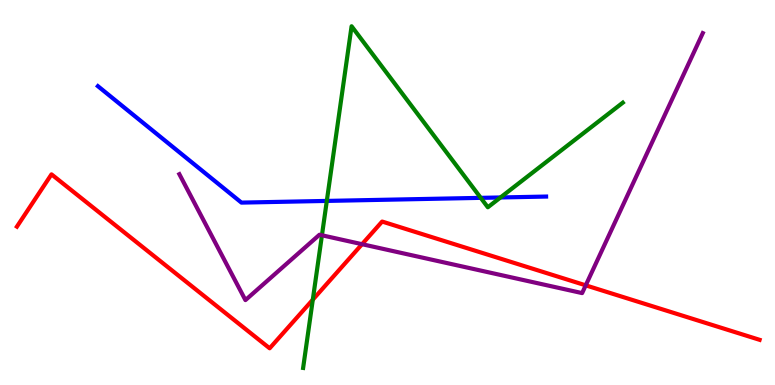[{'lines': ['blue', 'red'], 'intersections': []}, {'lines': ['green', 'red'], 'intersections': [{'x': 4.04, 'y': 2.22}]}, {'lines': ['purple', 'red'], 'intersections': [{'x': 4.67, 'y': 3.66}, {'x': 7.56, 'y': 2.59}]}, {'lines': ['blue', 'green'], 'intersections': [{'x': 4.22, 'y': 4.78}, {'x': 6.2, 'y': 4.86}, {'x': 6.46, 'y': 4.87}]}, {'lines': ['blue', 'purple'], 'intersections': []}, {'lines': ['green', 'purple'], 'intersections': [{'x': 4.15, 'y': 3.89}]}]